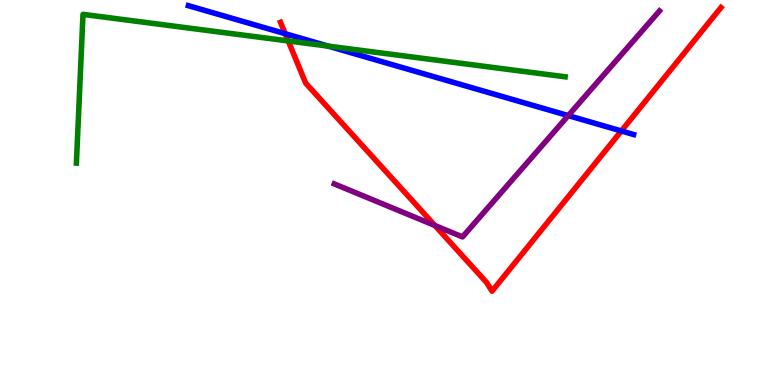[{'lines': ['blue', 'red'], 'intersections': [{'x': 3.68, 'y': 9.13}, {'x': 8.02, 'y': 6.6}]}, {'lines': ['green', 'red'], 'intersections': [{'x': 3.72, 'y': 8.94}]}, {'lines': ['purple', 'red'], 'intersections': [{'x': 5.61, 'y': 4.14}]}, {'lines': ['blue', 'green'], 'intersections': [{'x': 4.23, 'y': 8.8}]}, {'lines': ['blue', 'purple'], 'intersections': [{'x': 7.33, 'y': 7.0}]}, {'lines': ['green', 'purple'], 'intersections': []}]